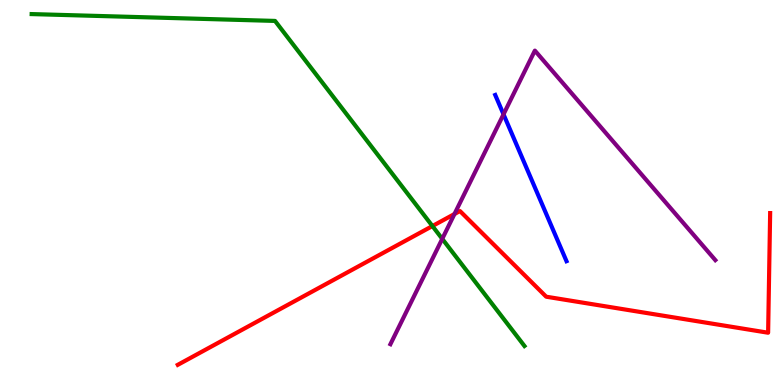[{'lines': ['blue', 'red'], 'intersections': []}, {'lines': ['green', 'red'], 'intersections': [{'x': 5.58, 'y': 4.13}]}, {'lines': ['purple', 'red'], 'intersections': [{'x': 5.86, 'y': 4.44}]}, {'lines': ['blue', 'green'], 'intersections': []}, {'lines': ['blue', 'purple'], 'intersections': [{'x': 6.5, 'y': 7.03}]}, {'lines': ['green', 'purple'], 'intersections': [{'x': 5.71, 'y': 3.8}]}]